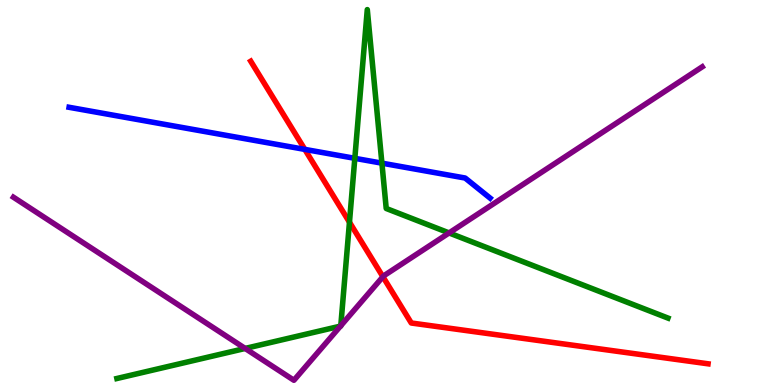[{'lines': ['blue', 'red'], 'intersections': [{'x': 3.93, 'y': 6.12}]}, {'lines': ['green', 'red'], 'intersections': [{'x': 4.51, 'y': 4.23}]}, {'lines': ['purple', 'red'], 'intersections': [{'x': 4.94, 'y': 2.81}]}, {'lines': ['blue', 'green'], 'intersections': [{'x': 4.58, 'y': 5.89}, {'x': 4.93, 'y': 5.76}]}, {'lines': ['blue', 'purple'], 'intersections': []}, {'lines': ['green', 'purple'], 'intersections': [{'x': 3.16, 'y': 0.949}, {'x': 4.39, 'y': 1.53}, {'x': 4.4, 'y': 1.54}, {'x': 5.79, 'y': 3.95}]}]